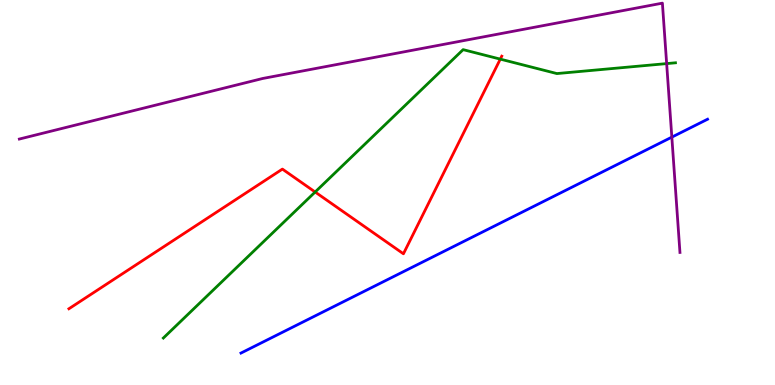[{'lines': ['blue', 'red'], 'intersections': []}, {'lines': ['green', 'red'], 'intersections': [{'x': 4.07, 'y': 5.01}, {'x': 6.46, 'y': 8.46}]}, {'lines': ['purple', 'red'], 'intersections': []}, {'lines': ['blue', 'green'], 'intersections': []}, {'lines': ['blue', 'purple'], 'intersections': [{'x': 8.67, 'y': 6.44}]}, {'lines': ['green', 'purple'], 'intersections': [{'x': 8.6, 'y': 8.35}]}]